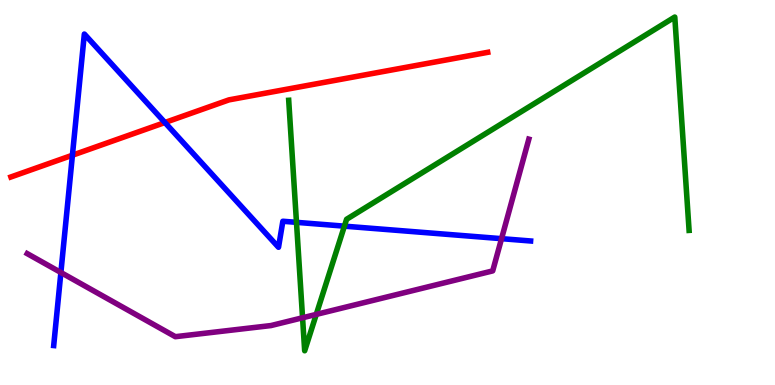[{'lines': ['blue', 'red'], 'intersections': [{'x': 0.934, 'y': 5.97}, {'x': 2.13, 'y': 6.82}]}, {'lines': ['green', 'red'], 'intersections': []}, {'lines': ['purple', 'red'], 'intersections': []}, {'lines': ['blue', 'green'], 'intersections': [{'x': 3.83, 'y': 4.22}, {'x': 4.44, 'y': 4.13}]}, {'lines': ['blue', 'purple'], 'intersections': [{'x': 0.786, 'y': 2.92}, {'x': 6.47, 'y': 3.8}]}, {'lines': ['green', 'purple'], 'intersections': [{'x': 3.9, 'y': 1.75}, {'x': 4.08, 'y': 1.83}]}]